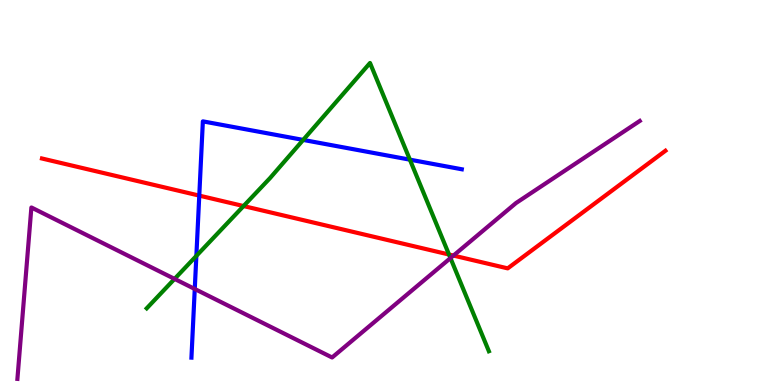[{'lines': ['blue', 'red'], 'intersections': [{'x': 2.57, 'y': 4.92}]}, {'lines': ['green', 'red'], 'intersections': [{'x': 3.14, 'y': 4.65}, {'x': 5.79, 'y': 3.39}]}, {'lines': ['purple', 'red'], 'intersections': [{'x': 5.85, 'y': 3.36}]}, {'lines': ['blue', 'green'], 'intersections': [{'x': 2.53, 'y': 3.35}, {'x': 3.91, 'y': 6.37}, {'x': 5.29, 'y': 5.85}]}, {'lines': ['blue', 'purple'], 'intersections': [{'x': 2.51, 'y': 2.49}]}, {'lines': ['green', 'purple'], 'intersections': [{'x': 2.25, 'y': 2.76}, {'x': 5.81, 'y': 3.3}]}]